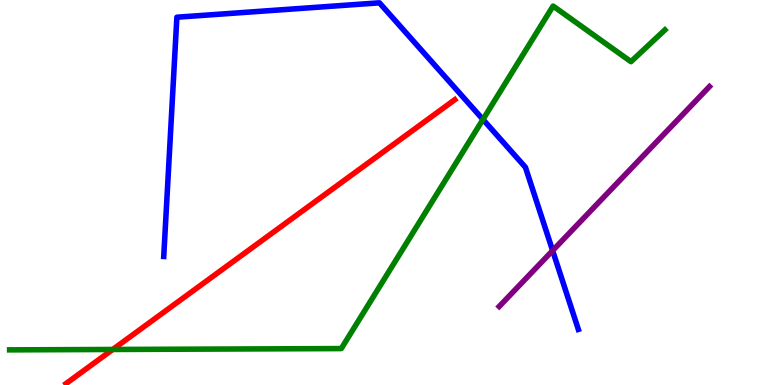[{'lines': ['blue', 'red'], 'intersections': []}, {'lines': ['green', 'red'], 'intersections': [{'x': 1.45, 'y': 0.923}]}, {'lines': ['purple', 'red'], 'intersections': []}, {'lines': ['blue', 'green'], 'intersections': [{'x': 6.23, 'y': 6.9}]}, {'lines': ['blue', 'purple'], 'intersections': [{'x': 7.13, 'y': 3.49}]}, {'lines': ['green', 'purple'], 'intersections': []}]